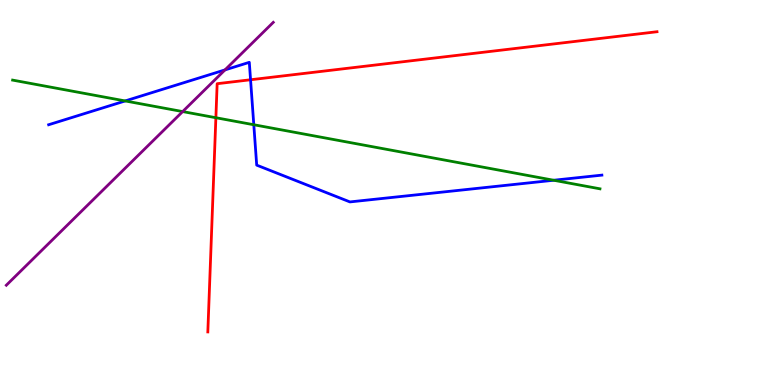[{'lines': ['blue', 'red'], 'intersections': [{'x': 3.23, 'y': 7.93}]}, {'lines': ['green', 'red'], 'intersections': [{'x': 2.79, 'y': 6.94}]}, {'lines': ['purple', 'red'], 'intersections': []}, {'lines': ['blue', 'green'], 'intersections': [{'x': 1.62, 'y': 7.38}, {'x': 3.27, 'y': 6.76}, {'x': 7.14, 'y': 5.32}]}, {'lines': ['blue', 'purple'], 'intersections': [{'x': 2.9, 'y': 8.18}]}, {'lines': ['green', 'purple'], 'intersections': [{'x': 2.36, 'y': 7.1}]}]